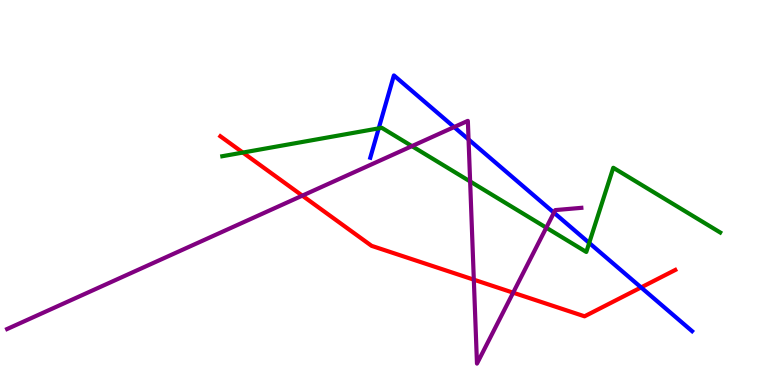[{'lines': ['blue', 'red'], 'intersections': [{'x': 8.27, 'y': 2.53}]}, {'lines': ['green', 'red'], 'intersections': [{'x': 3.13, 'y': 6.04}]}, {'lines': ['purple', 'red'], 'intersections': [{'x': 3.9, 'y': 4.92}, {'x': 6.11, 'y': 2.74}, {'x': 6.62, 'y': 2.4}]}, {'lines': ['blue', 'green'], 'intersections': [{'x': 4.89, 'y': 6.67}, {'x': 7.6, 'y': 3.69}]}, {'lines': ['blue', 'purple'], 'intersections': [{'x': 5.86, 'y': 6.7}, {'x': 6.05, 'y': 6.38}, {'x': 7.15, 'y': 4.48}]}, {'lines': ['green', 'purple'], 'intersections': [{'x': 5.32, 'y': 6.2}, {'x': 6.07, 'y': 5.29}, {'x': 7.05, 'y': 4.09}]}]